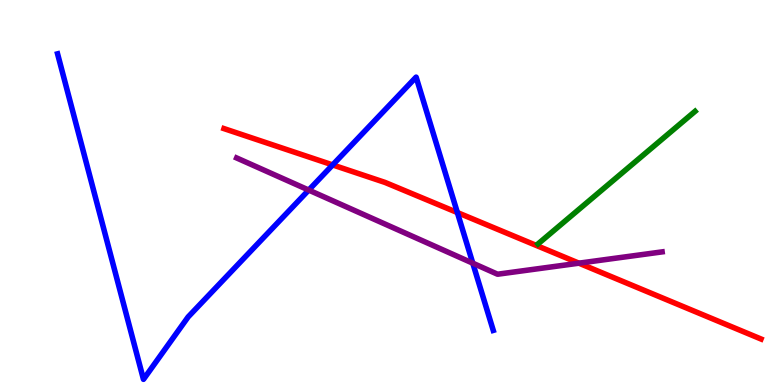[{'lines': ['blue', 'red'], 'intersections': [{'x': 4.29, 'y': 5.72}, {'x': 5.9, 'y': 4.48}]}, {'lines': ['green', 'red'], 'intersections': []}, {'lines': ['purple', 'red'], 'intersections': [{'x': 7.47, 'y': 3.16}]}, {'lines': ['blue', 'green'], 'intersections': []}, {'lines': ['blue', 'purple'], 'intersections': [{'x': 3.98, 'y': 5.06}, {'x': 6.1, 'y': 3.16}]}, {'lines': ['green', 'purple'], 'intersections': []}]